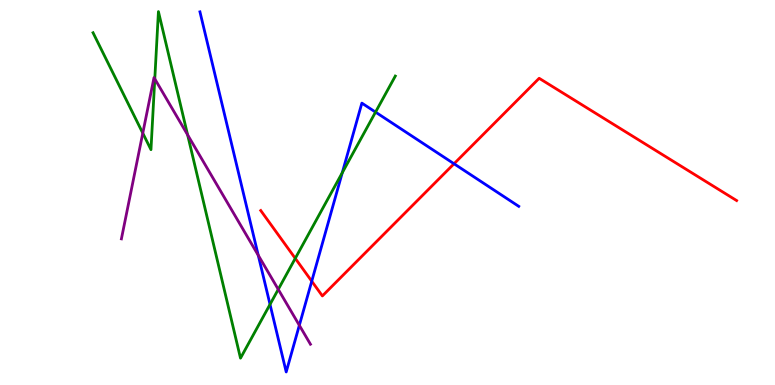[{'lines': ['blue', 'red'], 'intersections': [{'x': 4.02, 'y': 2.7}, {'x': 5.86, 'y': 5.75}]}, {'lines': ['green', 'red'], 'intersections': [{'x': 3.81, 'y': 3.29}]}, {'lines': ['purple', 'red'], 'intersections': []}, {'lines': ['blue', 'green'], 'intersections': [{'x': 3.48, 'y': 2.09}, {'x': 4.42, 'y': 5.51}, {'x': 4.85, 'y': 7.09}]}, {'lines': ['blue', 'purple'], 'intersections': [{'x': 3.33, 'y': 3.37}, {'x': 3.86, 'y': 1.55}]}, {'lines': ['green', 'purple'], 'intersections': [{'x': 1.84, 'y': 6.54}, {'x': 2.0, 'y': 7.95}, {'x': 2.42, 'y': 6.5}, {'x': 3.59, 'y': 2.48}]}]